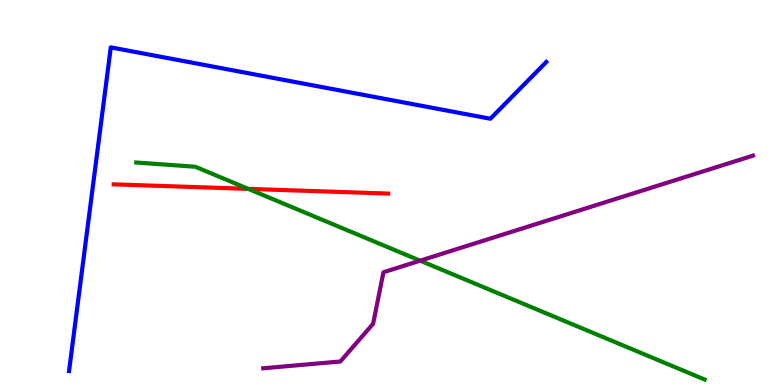[{'lines': ['blue', 'red'], 'intersections': []}, {'lines': ['green', 'red'], 'intersections': [{'x': 3.2, 'y': 5.09}]}, {'lines': ['purple', 'red'], 'intersections': []}, {'lines': ['blue', 'green'], 'intersections': []}, {'lines': ['blue', 'purple'], 'intersections': []}, {'lines': ['green', 'purple'], 'intersections': [{'x': 5.42, 'y': 3.23}]}]